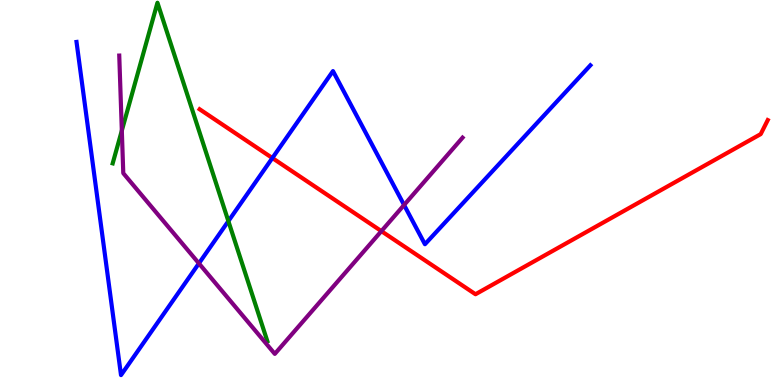[{'lines': ['blue', 'red'], 'intersections': [{'x': 3.51, 'y': 5.9}]}, {'lines': ['green', 'red'], 'intersections': []}, {'lines': ['purple', 'red'], 'intersections': [{'x': 4.92, 'y': 4.0}]}, {'lines': ['blue', 'green'], 'intersections': [{'x': 2.95, 'y': 4.26}]}, {'lines': ['blue', 'purple'], 'intersections': [{'x': 2.57, 'y': 3.16}, {'x': 5.21, 'y': 4.68}]}, {'lines': ['green', 'purple'], 'intersections': [{'x': 1.57, 'y': 6.61}]}]